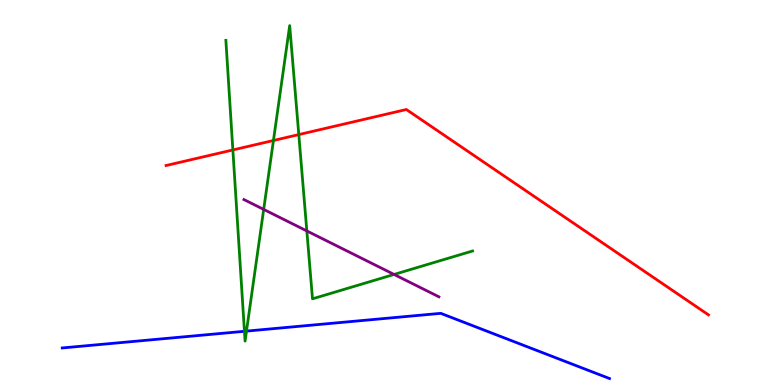[{'lines': ['blue', 'red'], 'intersections': []}, {'lines': ['green', 'red'], 'intersections': [{'x': 3.0, 'y': 6.11}, {'x': 3.53, 'y': 6.35}, {'x': 3.86, 'y': 6.5}]}, {'lines': ['purple', 'red'], 'intersections': []}, {'lines': ['blue', 'green'], 'intersections': [{'x': 3.15, 'y': 1.39}, {'x': 3.18, 'y': 1.4}]}, {'lines': ['blue', 'purple'], 'intersections': []}, {'lines': ['green', 'purple'], 'intersections': [{'x': 3.4, 'y': 4.56}, {'x': 3.96, 'y': 4.0}, {'x': 5.08, 'y': 2.87}]}]